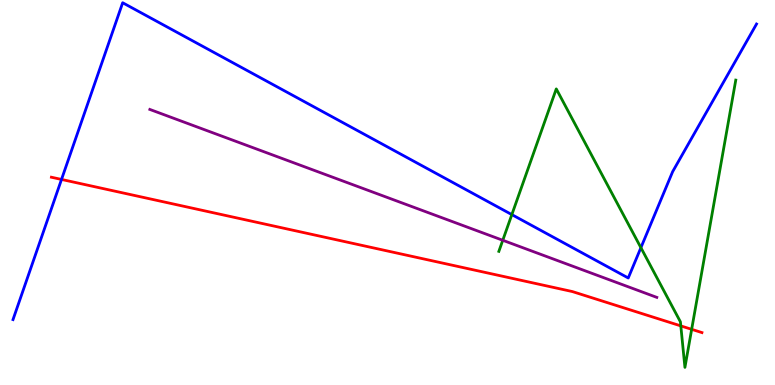[{'lines': ['blue', 'red'], 'intersections': [{'x': 0.794, 'y': 5.34}]}, {'lines': ['green', 'red'], 'intersections': [{'x': 8.78, 'y': 1.54}, {'x': 8.92, 'y': 1.45}]}, {'lines': ['purple', 'red'], 'intersections': []}, {'lines': ['blue', 'green'], 'intersections': [{'x': 6.6, 'y': 4.43}, {'x': 8.27, 'y': 3.57}]}, {'lines': ['blue', 'purple'], 'intersections': []}, {'lines': ['green', 'purple'], 'intersections': [{'x': 6.49, 'y': 3.76}]}]